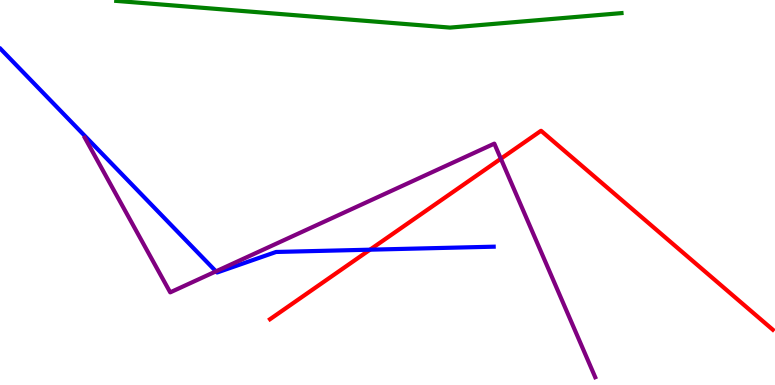[{'lines': ['blue', 'red'], 'intersections': [{'x': 4.77, 'y': 3.51}]}, {'lines': ['green', 'red'], 'intersections': []}, {'lines': ['purple', 'red'], 'intersections': [{'x': 6.46, 'y': 5.88}]}, {'lines': ['blue', 'green'], 'intersections': []}, {'lines': ['blue', 'purple'], 'intersections': [{'x': 2.79, 'y': 2.95}]}, {'lines': ['green', 'purple'], 'intersections': []}]